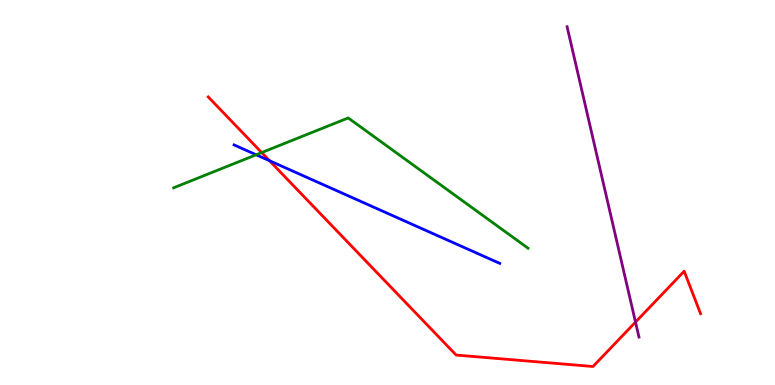[{'lines': ['blue', 'red'], 'intersections': [{'x': 3.48, 'y': 5.83}]}, {'lines': ['green', 'red'], 'intersections': [{'x': 3.38, 'y': 6.04}]}, {'lines': ['purple', 'red'], 'intersections': [{'x': 8.2, 'y': 1.63}]}, {'lines': ['blue', 'green'], 'intersections': [{'x': 3.31, 'y': 5.98}]}, {'lines': ['blue', 'purple'], 'intersections': []}, {'lines': ['green', 'purple'], 'intersections': []}]